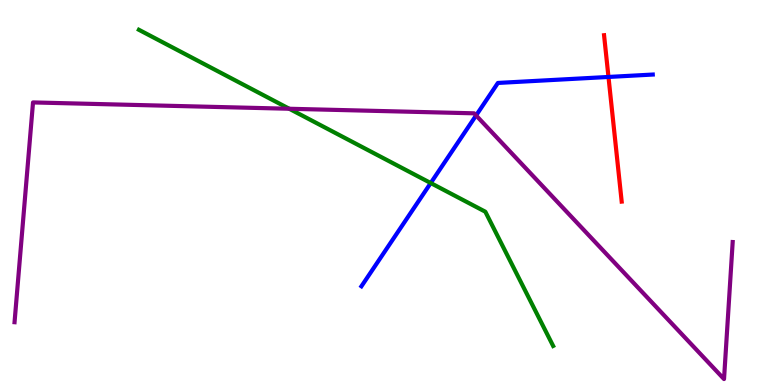[{'lines': ['blue', 'red'], 'intersections': [{'x': 7.85, 'y': 8.0}]}, {'lines': ['green', 'red'], 'intersections': []}, {'lines': ['purple', 'red'], 'intersections': []}, {'lines': ['blue', 'green'], 'intersections': [{'x': 5.56, 'y': 5.25}]}, {'lines': ['blue', 'purple'], 'intersections': [{'x': 6.14, 'y': 7.0}]}, {'lines': ['green', 'purple'], 'intersections': [{'x': 3.73, 'y': 7.18}]}]